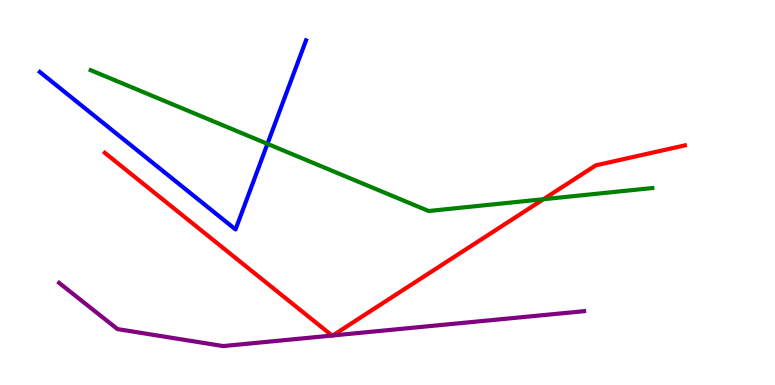[{'lines': ['blue', 'red'], 'intersections': []}, {'lines': ['green', 'red'], 'intersections': [{'x': 7.01, 'y': 4.83}]}, {'lines': ['purple', 'red'], 'intersections': [{'x': 4.28, 'y': 1.28}, {'x': 4.29, 'y': 1.29}]}, {'lines': ['blue', 'green'], 'intersections': [{'x': 3.45, 'y': 6.26}]}, {'lines': ['blue', 'purple'], 'intersections': []}, {'lines': ['green', 'purple'], 'intersections': []}]